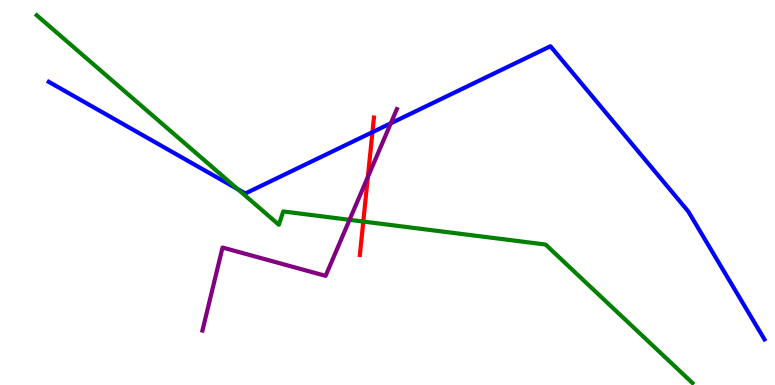[{'lines': ['blue', 'red'], 'intersections': [{'x': 4.81, 'y': 6.57}]}, {'lines': ['green', 'red'], 'intersections': [{'x': 4.69, 'y': 4.25}]}, {'lines': ['purple', 'red'], 'intersections': [{'x': 4.75, 'y': 5.4}]}, {'lines': ['blue', 'green'], 'intersections': [{'x': 3.07, 'y': 5.09}]}, {'lines': ['blue', 'purple'], 'intersections': [{'x': 5.04, 'y': 6.8}]}, {'lines': ['green', 'purple'], 'intersections': [{'x': 4.51, 'y': 4.29}]}]